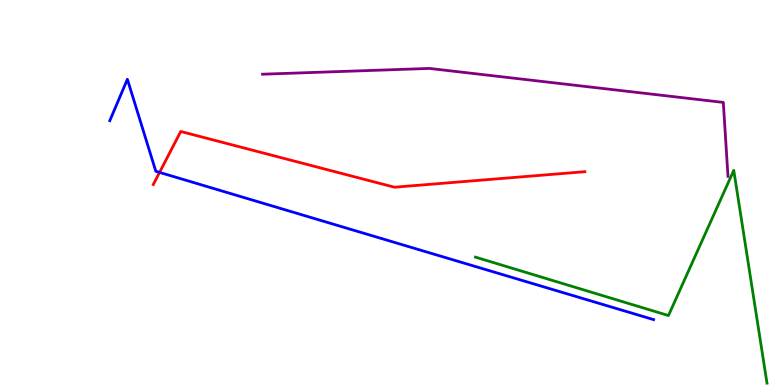[{'lines': ['blue', 'red'], 'intersections': [{'x': 2.06, 'y': 5.52}]}, {'lines': ['green', 'red'], 'intersections': []}, {'lines': ['purple', 'red'], 'intersections': []}, {'lines': ['blue', 'green'], 'intersections': []}, {'lines': ['blue', 'purple'], 'intersections': []}, {'lines': ['green', 'purple'], 'intersections': []}]